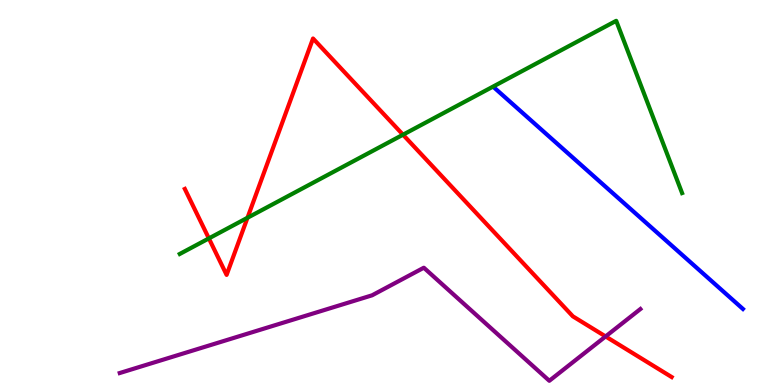[{'lines': ['blue', 'red'], 'intersections': []}, {'lines': ['green', 'red'], 'intersections': [{'x': 2.7, 'y': 3.81}, {'x': 3.19, 'y': 4.34}, {'x': 5.2, 'y': 6.5}]}, {'lines': ['purple', 'red'], 'intersections': [{'x': 7.81, 'y': 1.26}]}, {'lines': ['blue', 'green'], 'intersections': []}, {'lines': ['blue', 'purple'], 'intersections': []}, {'lines': ['green', 'purple'], 'intersections': []}]